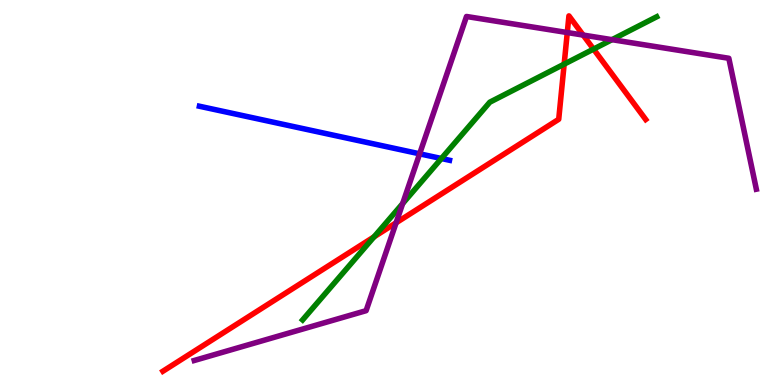[{'lines': ['blue', 'red'], 'intersections': []}, {'lines': ['green', 'red'], 'intersections': [{'x': 4.83, 'y': 3.85}, {'x': 7.28, 'y': 8.33}, {'x': 7.66, 'y': 8.72}]}, {'lines': ['purple', 'red'], 'intersections': [{'x': 5.11, 'y': 4.21}, {'x': 7.32, 'y': 9.15}, {'x': 7.52, 'y': 9.09}]}, {'lines': ['blue', 'green'], 'intersections': [{'x': 5.7, 'y': 5.88}]}, {'lines': ['blue', 'purple'], 'intersections': [{'x': 5.41, 'y': 6.0}]}, {'lines': ['green', 'purple'], 'intersections': [{'x': 5.2, 'y': 4.71}, {'x': 7.9, 'y': 8.97}]}]